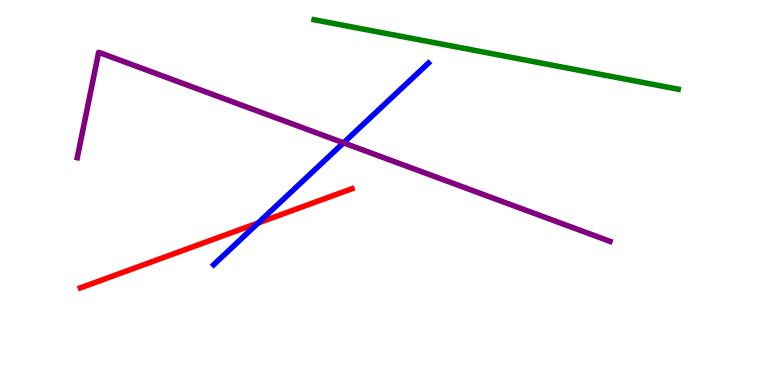[{'lines': ['blue', 'red'], 'intersections': [{'x': 3.33, 'y': 4.21}]}, {'lines': ['green', 'red'], 'intersections': []}, {'lines': ['purple', 'red'], 'intersections': []}, {'lines': ['blue', 'green'], 'intersections': []}, {'lines': ['blue', 'purple'], 'intersections': [{'x': 4.43, 'y': 6.29}]}, {'lines': ['green', 'purple'], 'intersections': []}]